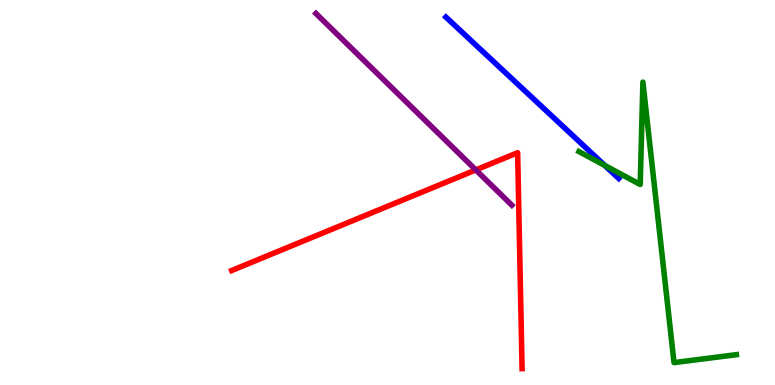[{'lines': ['blue', 'red'], 'intersections': []}, {'lines': ['green', 'red'], 'intersections': []}, {'lines': ['purple', 'red'], 'intersections': [{'x': 6.14, 'y': 5.59}]}, {'lines': ['blue', 'green'], 'intersections': [{'x': 7.8, 'y': 5.7}]}, {'lines': ['blue', 'purple'], 'intersections': []}, {'lines': ['green', 'purple'], 'intersections': []}]